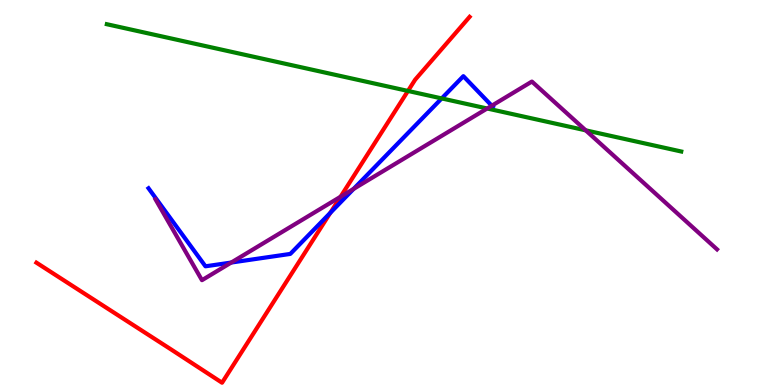[{'lines': ['blue', 'red'], 'intersections': [{'x': 4.26, 'y': 4.47}]}, {'lines': ['green', 'red'], 'intersections': [{'x': 5.26, 'y': 7.64}]}, {'lines': ['purple', 'red'], 'intersections': [{'x': 4.39, 'y': 4.89}]}, {'lines': ['blue', 'green'], 'intersections': [{'x': 5.7, 'y': 7.44}]}, {'lines': ['blue', 'purple'], 'intersections': [{'x': 2.98, 'y': 3.18}, {'x': 4.56, 'y': 5.09}, {'x': 6.35, 'y': 7.25}]}, {'lines': ['green', 'purple'], 'intersections': [{'x': 6.29, 'y': 7.18}, {'x': 7.56, 'y': 6.61}]}]